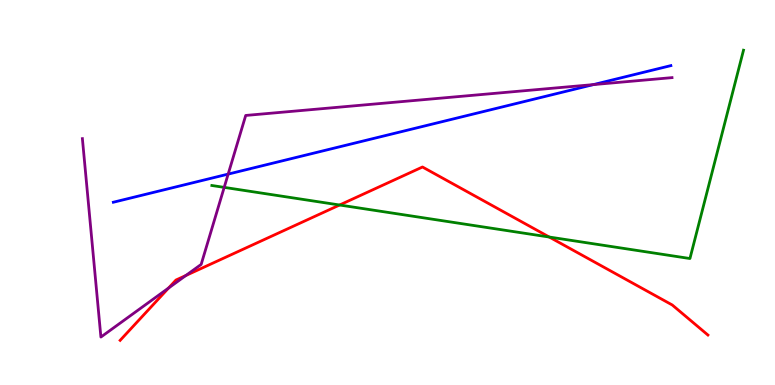[{'lines': ['blue', 'red'], 'intersections': []}, {'lines': ['green', 'red'], 'intersections': [{'x': 4.38, 'y': 4.68}, {'x': 7.09, 'y': 3.84}]}, {'lines': ['purple', 'red'], 'intersections': [{'x': 2.17, 'y': 2.52}, {'x': 2.4, 'y': 2.84}]}, {'lines': ['blue', 'green'], 'intersections': []}, {'lines': ['blue', 'purple'], 'intersections': [{'x': 2.94, 'y': 5.48}, {'x': 7.66, 'y': 7.8}]}, {'lines': ['green', 'purple'], 'intersections': [{'x': 2.89, 'y': 5.13}]}]